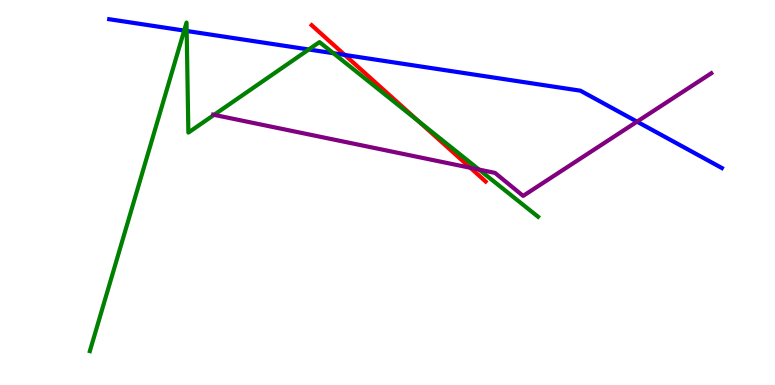[{'lines': ['blue', 'red'], 'intersections': [{'x': 4.45, 'y': 8.57}]}, {'lines': ['green', 'red'], 'intersections': [{'x': 5.4, 'y': 6.85}]}, {'lines': ['purple', 'red'], 'intersections': [{'x': 6.07, 'y': 5.64}]}, {'lines': ['blue', 'green'], 'intersections': [{'x': 2.38, 'y': 9.21}, {'x': 2.41, 'y': 9.2}, {'x': 3.98, 'y': 8.71}, {'x': 4.3, 'y': 8.62}]}, {'lines': ['blue', 'purple'], 'intersections': [{'x': 8.22, 'y': 6.84}]}, {'lines': ['green', 'purple'], 'intersections': [{'x': 2.76, 'y': 7.02}, {'x': 6.18, 'y': 5.6}]}]